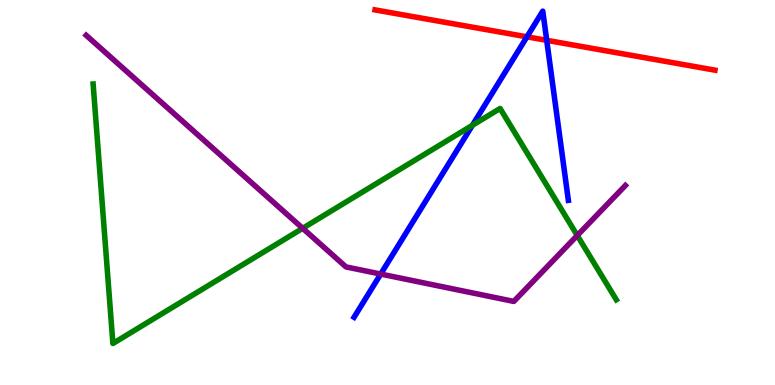[{'lines': ['blue', 'red'], 'intersections': [{'x': 6.8, 'y': 9.04}, {'x': 7.05, 'y': 8.95}]}, {'lines': ['green', 'red'], 'intersections': []}, {'lines': ['purple', 'red'], 'intersections': []}, {'lines': ['blue', 'green'], 'intersections': [{'x': 6.1, 'y': 6.75}]}, {'lines': ['blue', 'purple'], 'intersections': [{'x': 4.91, 'y': 2.88}]}, {'lines': ['green', 'purple'], 'intersections': [{'x': 3.91, 'y': 4.07}, {'x': 7.45, 'y': 3.88}]}]